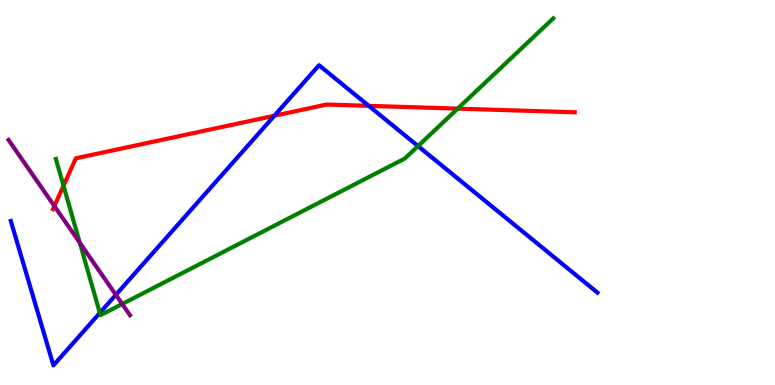[{'lines': ['blue', 'red'], 'intersections': [{'x': 3.54, 'y': 6.99}, {'x': 4.76, 'y': 7.25}]}, {'lines': ['green', 'red'], 'intersections': [{'x': 0.82, 'y': 5.18}, {'x': 5.91, 'y': 7.18}]}, {'lines': ['purple', 'red'], 'intersections': [{'x': 0.702, 'y': 4.65}]}, {'lines': ['blue', 'green'], 'intersections': [{'x': 1.29, 'y': 1.87}, {'x': 5.39, 'y': 6.21}]}, {'lines': ['blue', 'purple'], 'intersections': [{'x': 1.49, 'y': 2.34}]}, {'lines': ['green', 'purple'], 'intersections': [{'x': 1.03, 'y': 3.69}, {'x': 1.58, 'y': 2.1}]}]